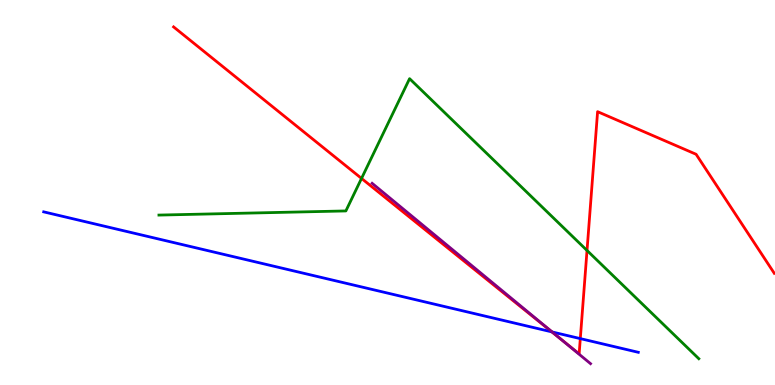[{'lines': ['blue', 'red'], 'intersections': [{'x': 7.12, 'y': 1.38}, {'x': 7.49, 'y': 1.2}]}, {'lines': ['green', 'red'], 'intersections': [{'x': 4.66, 'y': 5.37}, {'x': 7.57, 'y': 3.49}]}, {'lines': ['purple', 'red'], 'intersections': [{'x': 7.22, 'y': 1.23}]}, {'lines': ['blue', 'green'], 'intersections': []}, {'lines': ['blue', 'purple'], 'intersections': [{'x': 7.12, 'y': 1.38}]}, {'lines': ['green', 'purple'], 'intersections': []}]